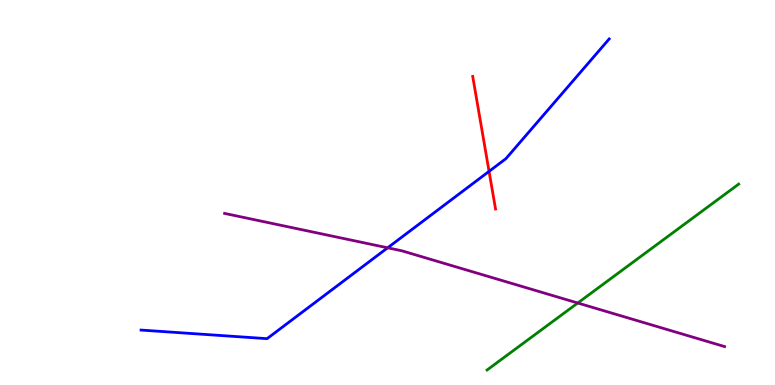[{'lines': ['blue', 'red'], 'intersections': [{'x': 6.31, 'y': 5.55}]}, {'lines': ['green', 'red'], 'intersections': []}, {'lines': ['purple', 'red'], 'intersections': []}, {'lines': ['blue', 'green'], 'intersections': []}, {'lines': ['blue', 'purple'], 'intersections': [{'x': 5.0, 'y': 3.56}]}, {'lines': ['green', 'purple'], 'intersections': [{'x': 7.46, 'y': 2.13}]}]